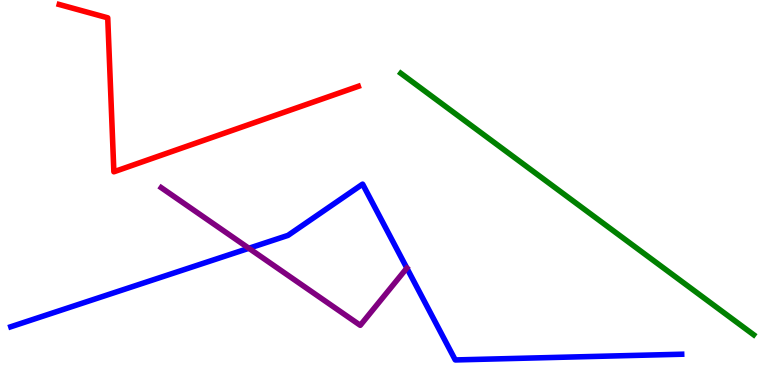[{'lines': ['blue', 'red'], 'intersections': []}, {'lines': ['green', 'red'], 'intersections': []}, {'lines': ['purple', 'red'], 'intersections': []}, {'lines': ['blue', 'green'], 'intersections': []}, {'lines': ['blue', 'purple'], 'intersections': [{'x': 3.21, 'y': 3.55}]}, {'lines': ['green', 'purple'], 'intersections': []}]